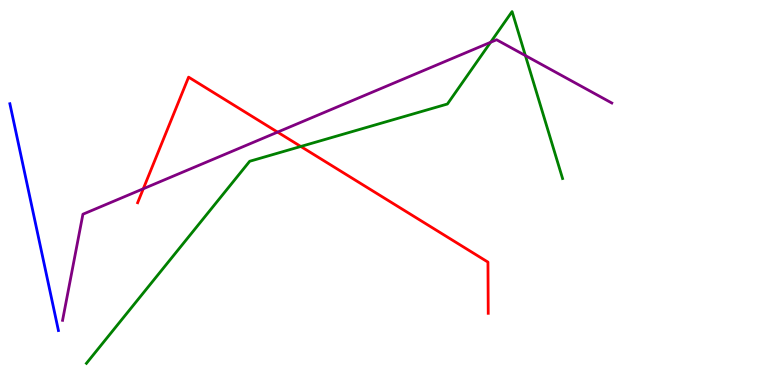[{'lines': ['blue', 'red'], 'intersections': []}, {'lines': ['green', 'red'], 'intersections': [{'x': 3.88, 'y': 6.2}]}, {'lines': ['purple', 'red'], 'intersections': [{'x': 1.85, 'y': 5.1}, {'x': 3.58, 'y': 6.57}]}, {'lines': ['blue', 'green'], 'intersections': []}, {'lines': ['blue', 'purple'], 'intersections': []}, {'lines': ['green', 'purple'], 'intersections': [{'x': 6.33, 'y': 8.9}, {'x': 6.78, 'y': 8.56}]}]